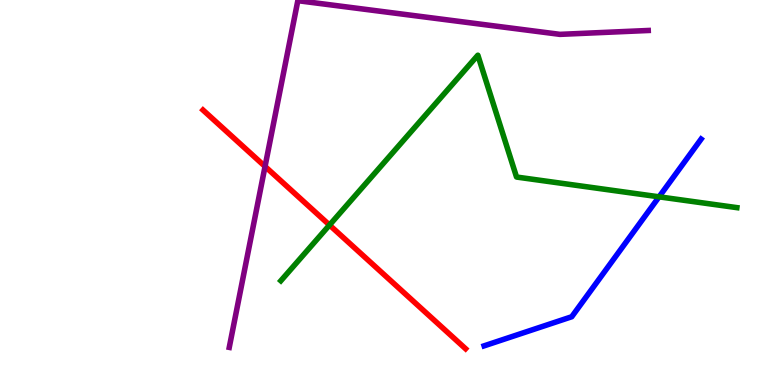[{'lines': ['blue', 'red'], 'intersections': []}, {'lines': ['green', 'red'], 'intersections': [{'x': 4.25, 'y': 4.15}]}, {'lines': ['purple', 'red'], 'intersections': [{'x': 3.42, 'y': 5.68}]}, {'lines': ['blue', 'green'], 'intersections': [{'x': 8.5, 'y': 4.89}]}, {'lines': ['blue', 'purple'], 'intersections': []}, {'lines': ['green', 'purple'], 'intersections': []}]